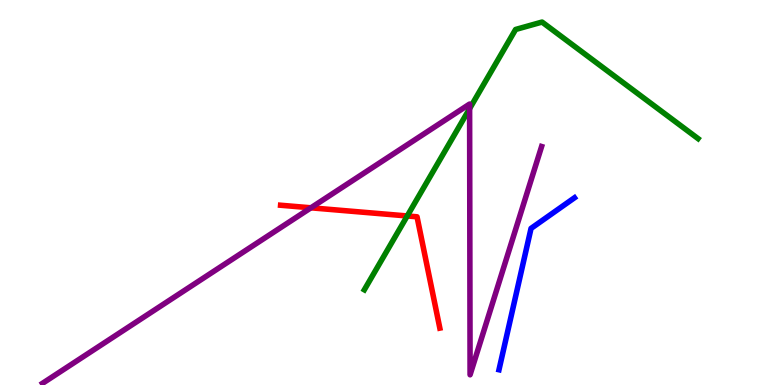[{'lines': ['blue', 'red'], 'intersections': []}, {'lines': ['green', 'red'], 'intersections': [{'x': 5.25, 'y': 4.39}]}, {'lines': ['purple', 'red'], 'intersections': [{'x': 4.01, 'y': 4.6}]}, {'lines': ['blue', 'green'], 'intersections': []}, {'lines': ['blue', 'purple'], 'intersections': []}, {'lines': ['green', 'purple'], 'intersections': [{'x': 6.06, 'y': 7.18}]}]